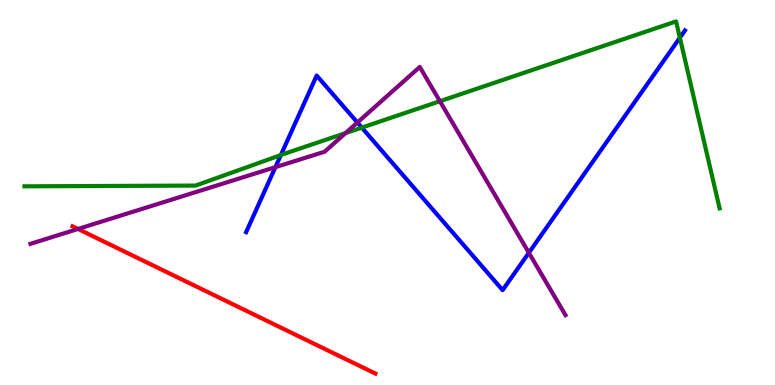[{'lines': ['blue', 'red'], 'intersections': []}, {'lines': ['green', 'red'], 'intersections': []}, {'lines': ['purple', 'red'], 'intersections': [{'x': 1.01, 'y': 4.05}]}, {'lines': ['blue', 'green'], 'intersections': [{'x': 3.62, 'y': 5.97}, {'x': 4.67, 'y': 6.69}, {'x': 8.77, 'y': 9.02}]}, {'lines': ['blue', 'purple'], 'intersections': [{'x': 3.55, 'y': 5.66}, {'x': 4.61, 'y': 6.82}, {'x': 6.82, 'y': 3.43}]}, {'lines': ['green', 'purple'], 'intersections': [{'x': 4.46, 'y': 6.54}, {'x': 5.68, 'y': 7.37}]}]